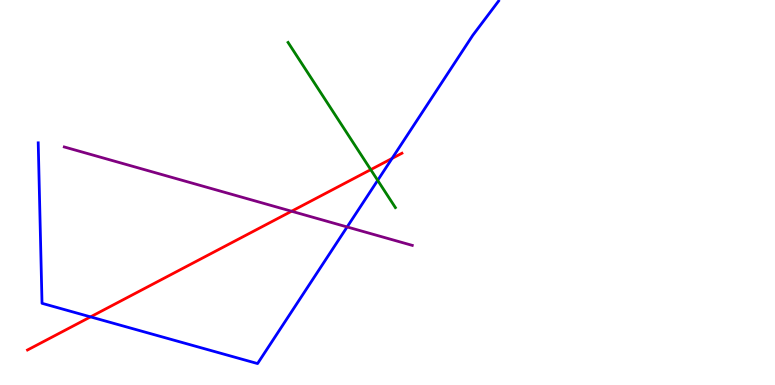[{'lines': ['blue', 'red'], 'intersections': [{'x': 1.17, 'y': 1.77}, {'x': 5.06, 'y': 5.88}]}, {'lines': ['green', 'red'], 'intersections': [{'x': 4.78, 'y': 5.59}]}, {'lines': ['purple', 'red'], 'intersections': [{'x': 3.76, 'y': 4.51}]}, {'lines': ['blue', 'green'], 'intersections': [{'x': 4.87, 'y': 5.32}]}, {'lines': ['blue', 'purple'], 'intersections': [{'x': 4.48, 'y': 4.11}]}, {'lines': ['green', 'purple'], 'intersections': []}]